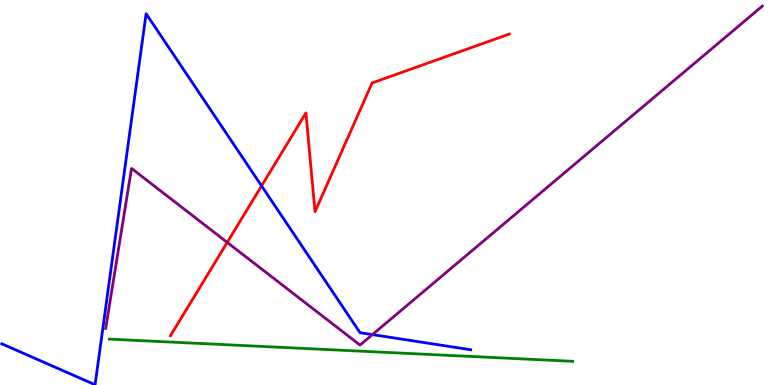[{'lines': ['blue', 'red'], 'intersections': [{'x': 3.38, 'y': 5.17}]}, {'lines': ['green', 'red'], 'intersections': []}, {'lines': ['purple', 'red'], 'intersections': [{'x': 2.93, 'y': 3.7}]}, {'lines': ['blue', 'green'], 'intersections': []}, {'lines': ['blue', 'purple'], 'intersections': [{'x': 4.81, 'y': 1.31}]}, {'lines': ['green', 'purple'], 'intersections': []}]